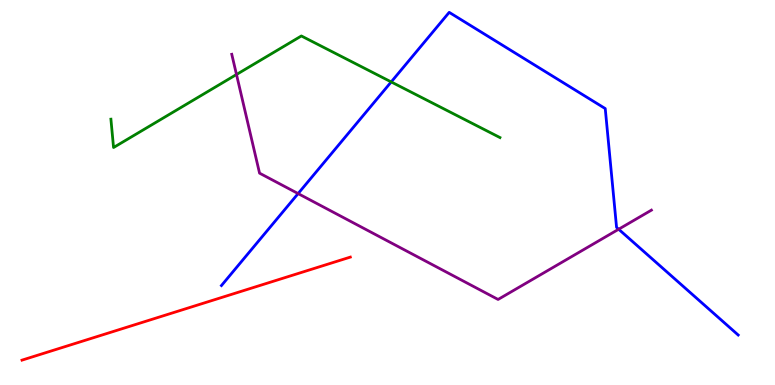[{'lines': ['blue', 'red'], 'intersections': []}, {'lines': ['green', 'red'], 'intersections': []}, {'lines': ['purple', 'red'], 'intersections': []}, {'lines': ['blue', 'green'], 'intersections': [{'x': 5.05, 'y': 7.87}]}, {'lines': ['blue', 'purple'], 'intersections': [{'x': 3.85, 'y': 4.97}, {'x': 7.98, 'y': 4.05}]}, {'lines': ['green', 'purple'], 'intersections': [{'x': 3.05, 'y': 8.06}]}]